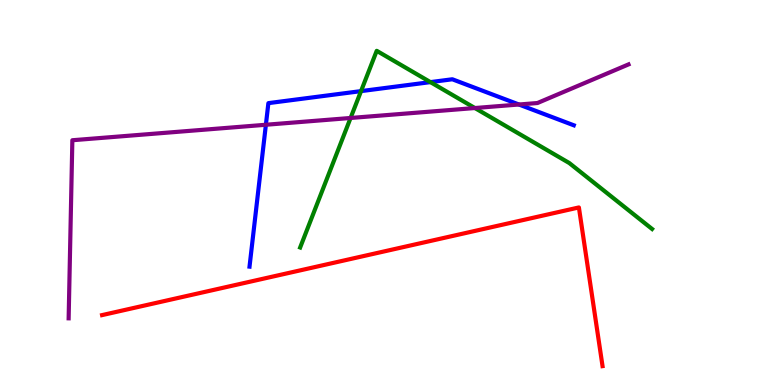[{'lines': ['blue', 'red'], 'intersections': []}, {'lines': ['green', 'red'], 'intersections': []}, {'lines': ['purple', 'red'], 'intersections': []}, {'lines': ['blue', 'green'], 'intersections': [{'x': 4.66, 'y': 7.63}, {'x': 5.55, 'y': 7.87}]}, {'lines': ['blue', 'purple'], 'intersections': [{'x': 3.43, 'y': 6.76}, {'x': 6.7, 'y': 7.29}]}, {'lines': ['green', 'purple'], 'intersections': [{'x': 4.52, 'y': 6.94}, {'x': 6.13, 'y': 7.19}]}]